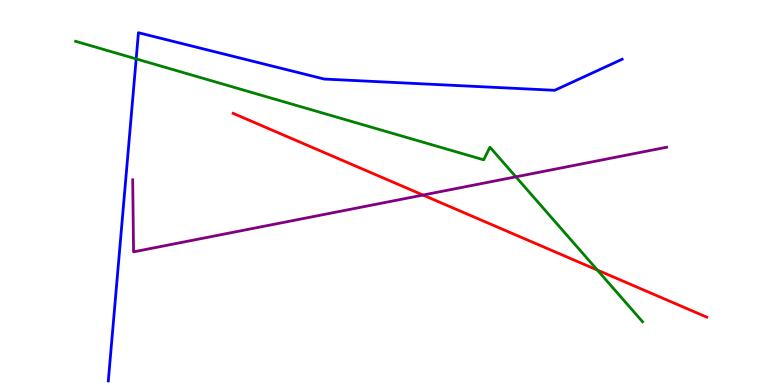[{'lines': ['blue', 'red'], 'intersections': []}, {'lines': ['green', 'red'], 'intersections': [{'x': 7.71, 'y': 2.98}]}, {'lines': ['purple', 'red'], 'intersections': [{'x': 5.46, 'y': 4.93}]}, {'lines': ['blue', 'green'], 'intersections': [{'x': 1.76, 'y': 8.47}]}, {'lines': ['blue', 'purple'], 'intersections': []}, {'lines': ['green', 'purple'], 'intersections': [{'x': 6.66, 'y': 5.41}]}]